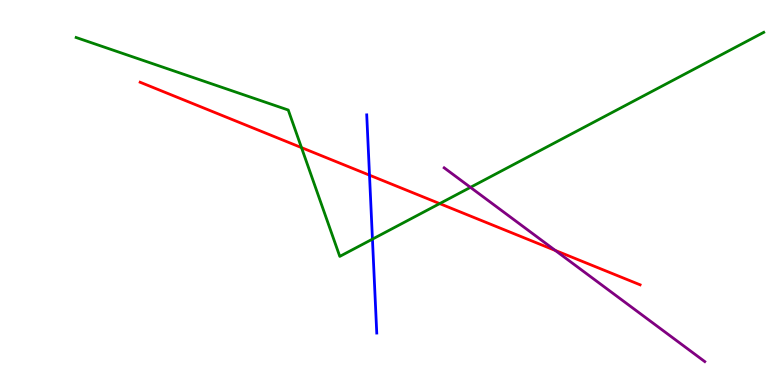[{'lines': ['blue', 'red'], 'intersections': [{'x': 4.77, 'y': 5.45}]}, {'lines': ['green', 'red'], 'intersections': [{'x': 3.89, 'y': 6.17}, {'x': 5.67, 'y': 4.71}]}, {'lines': ['purple', 'red'], 'intersections': [{'x': 7.17, 'y': 3.49}]}, {'lines': ['blue', 'green'], 'intersections': [{'x': 4.81, 'y': 3.79}]}, {'lines': ['blue', 'purple'], 'intersections': []}, {'lines': ['green', 'purple'], 'intersections': [{'x': 6.07, 'y': 5.13}]}]